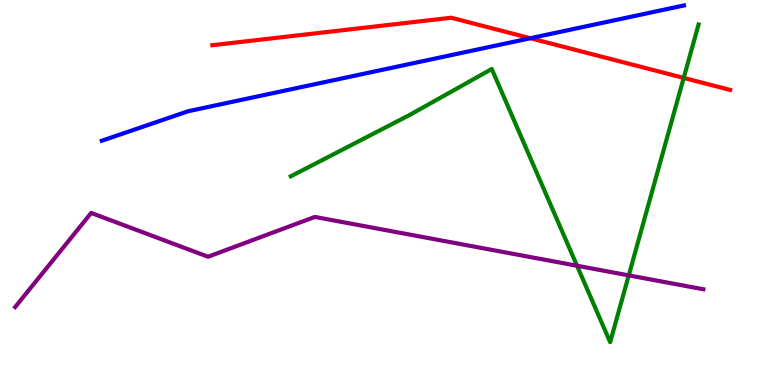[{'lines': ['blue', 'red'], 'intersections': [{'x': 6.84, 'y': 9.01}]}, {'lines': ['green', 'red'], 'intersections': [{'x': 8.82, 'y': 7.98}]}, {'lines': ['purple', 'red'], 'intersections': []}, {'lines': ['blue', 'green'], 'intersections': []}, {'lines': ['blue', 'purple'], 'intersections': []}, {'lines': ['green', 'purple'], 'intersections': [{'x': 7.45, 'y': 3.1}, {'x': 8.11, 'y': 2.85}]}]